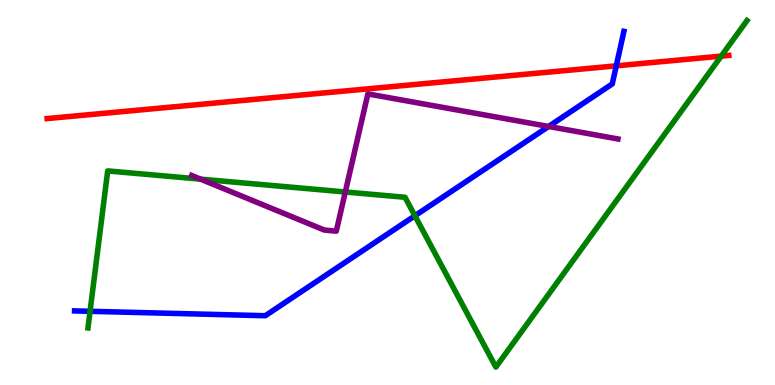[{'lines': ['blue', 'red'], 'intersections': [{'x': 7.95, 'y': 8.29}]}, {'lines': ['green', 'red'], 'intersections': [{'x': 9.31, 'y': 8.54}]}, {'lines': ['purple', 'red'], 'intersections': []}, {'lines': ['blue', 'green'], 'intersections': [{'x': 1.16, 'y': 1.91}, {'x': 5.35, 'y': 4.4}]}, {'lines': ['blue', 'purple'], 'intersections': [{'x': 7.08, 'y': 6.72}]}, {'lines': ['green', 'purple'], 'intersections': [{'x': 2.59, 'y': 5.35}, {'x': 4.46, 'y': 5.01}]}]